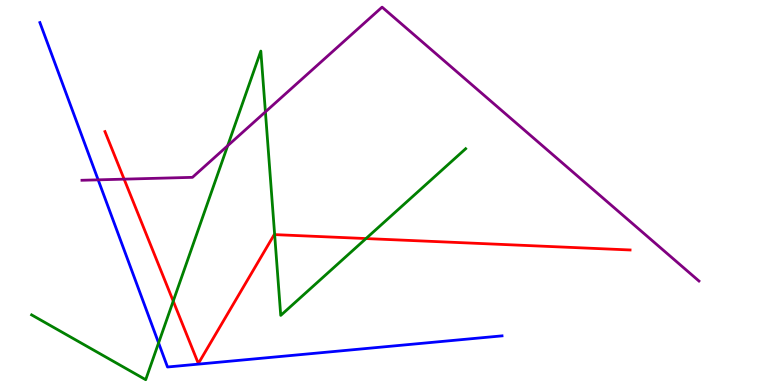[{'lines': ['blue', 'red'], 'intersections': []}, {'lines': ['green', 'red'], 'intersections': [{'x': 2.24, 'y': 2.18}, {'x': 3.54, 'y': 3.91}, {'x': 4.72, 'y': 3.8}]}, {'lines': ['purple', 'red'], 'intersections': [{'x': 1.6, 'y': 5.35}]}, {'lines': ['blue', 'green'], 'intersections': [{'x': 2.05, 'y': 1.09}]}, {'lines': ['blue', 'purple'], 'intersections': [{'x': 1.27, 'y': 5.33}]}, {'lines': ['green', 'purple'], 'intersections': [{'x': 2.94, 'y': 6.21}, {'x': 3.42, 'y': 7.09}]}]